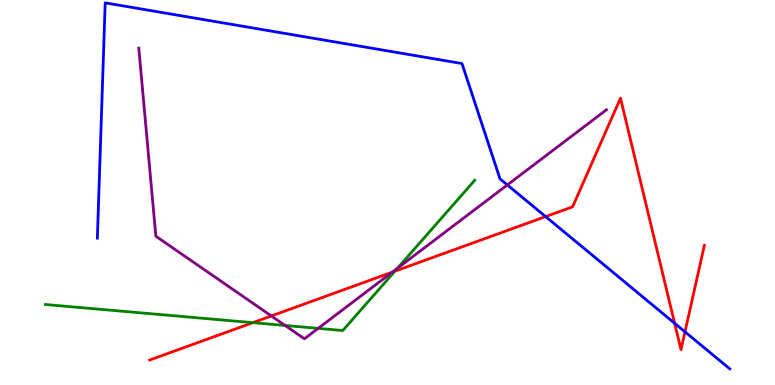[{'lines': ['blue', 'red'], 'intersections': [{'x': 7.04, 'y': 4.37}, {'x': 8.7, 'y': 1.6}, {'x': 8.84, 'y': 1.38}]}, {'lines': ['green', 'red'], 'intersections': [{'x': 3.26, 'y': 1.62}, {'x': 5.1, 'y': 2.96}]}, {'lines': ['purple', 'red'], 'intersections': [{'x': 3.5, 'y': 1.79}, {'x': 5.06, 'y': 2.93}]}, {'lines': ['blue', 'green'], 'intersections': []}, {'lines': ['blue', 'purple'], 'intersections': [{'x': 6.55, 'y': 5.2}]}, {'lines': ['green', 'purple'], 'intersections': [{'x': 3.68, 'y': 1.55}, {'x': 4.11, 'y': 1.47}, {'x': 5.13, 'y': 3.03}]}]